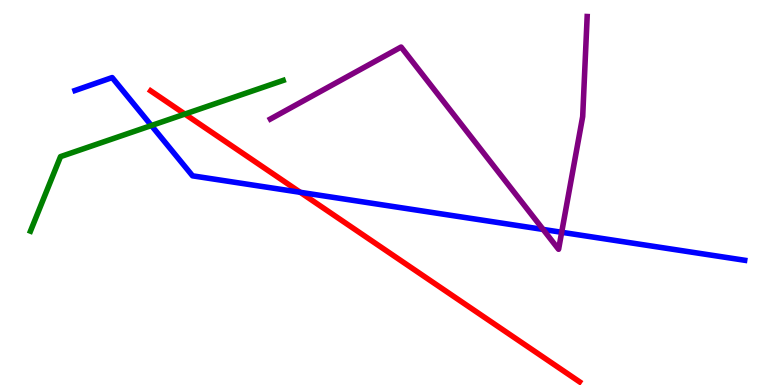[{'lines': ['blue', 'red'], 'intersections': [{'x': 3.87, 'y': 5.01}]}, {'lines': ['green', 'red'], 'intersections': [{'x': 2.39, 'y': 7.04}]}, {'lines': ['purple', 'red'], 'intersections': []}, {'lines': ['blue', 'green'], 'intersections': [{'x': 1.95, 'y': 6.74}]}, {'lines': ['blue', 'purple'], 'intersections': [{'x': 7.01, 'y': 4.04}, {'x': 7.25, 'y': 3.97}]}, {'lines': ['green', 'purple'], 'intersections': []}]